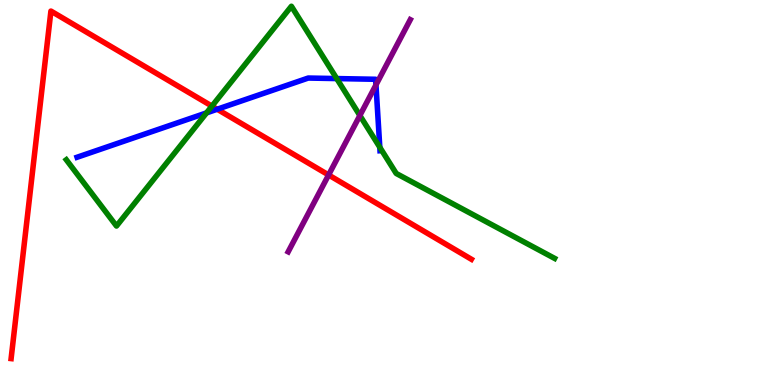[{'lines': ['blue', 'red'], 'intersections': [{'x': 2.8, 'y': 7.16}]}, {'lines': ['green', 'red'], 'intersections': [{'x': 2.73, 'y': 7.24}]}, {'lines': ['purple', 'red'], 'intersections': [{'x': 4.24, 'y': 5.46}]}, {'lines': ['blue', 'green'], 'intersections': [{'x': 2.66, 'y': 7.07}, {'x': 4.34, 'y': 7.96}, {'x': 4.9, 'y': 6.17}]}, {'lines': ['blue', 'purple'], 'intersections': [{'x': 4.85, 'y': 7.79}]}, {'lines': ['green', 'purple'], 'intersections': [{'x': 4.64, 'y': 7.0}]}]